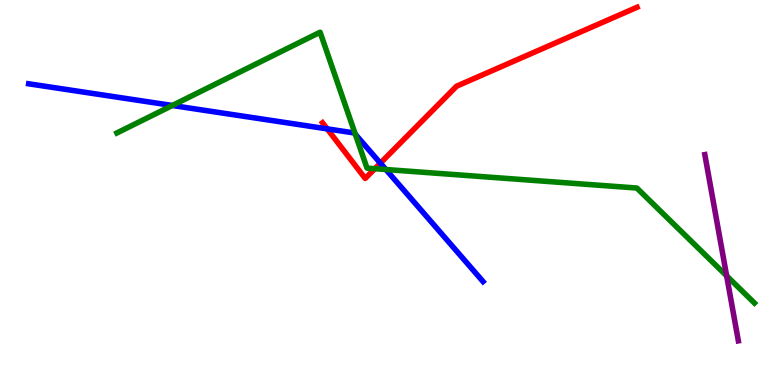[{'lines': ['blue', 'red'], 'intersections': [{'x': 4.22, 'y': 6.65}, {'x': 4.91, 'y': 5.76}]}, {'lines': ['green', 'red'], 'intersections': [{'x': 4.84, 'y': 5.62}]}, {'lines': ['purple', 'red'], 'intersections': []}, {'lines': ['blue', 'green'], 'intersections': [{'x': 2.22, 'y': 7.26}, {'x': 4.59, 'y': 6.51}, {'x': 4.98, 'y': 5.6}]}, {'lines': ['blue', 'purple'], 'intersections': []}, {'lines': ['green', 'purple'], 'intersections': [{'x': 9.38, 'y': 2.84}]}]